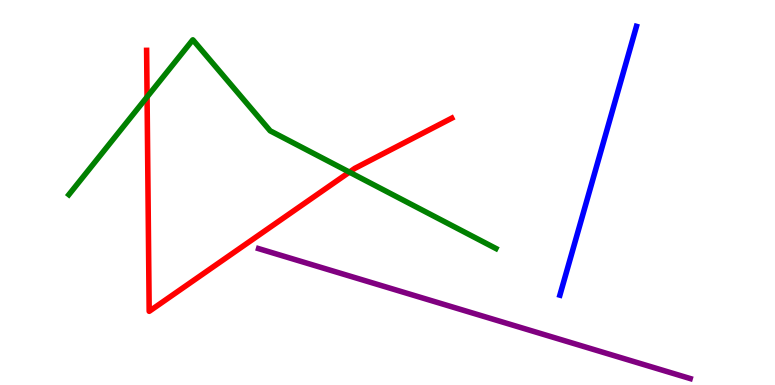[{'lines': ['blue', 'red'], 'intersections': []}, {'lines': ['green', 'red'], 'intersections': [{'x': 1.9, 'y': 7.48}, {'x': 4.51, 'y': 5.53}]}, {'lines': ['purple', 'red'], 'intersections': []}, {'lines': ['blue', 'green'], 'intersections': []}, {'lines': ['blue', 'purple'], 'intersections': []}, {'lines': ['green', 'purple'], 'intersections': []}]